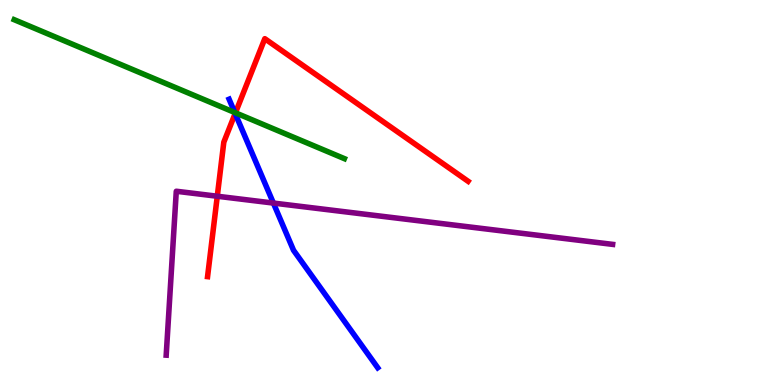[{'lines': ['blue', 'red'], 'intersections': [{'x': 3.03, 'y': 7.05}]}, {'lines': ['green', 'red'], 'intersections': [{'x': 3.04, 'y': 7.07}]}, {'lines': ['purple', 'red'], 'intersections': [{'x': 2.8, 'y': 4.9}]}, {'lines': ['blue', 'green'], 'intersections': [{'x': 3.03, 'y': 7.08}]}, {'lines': ['blue', 'purple'], 'intersections': [{'x': 3.53, 'y': 4.73}]}, {'lines': ['green', 'purple'], 'intersections': []}]